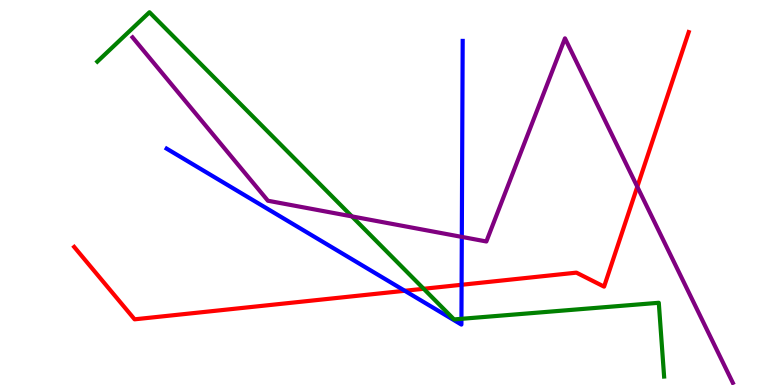[{'lines': ['blue', 'red'], 'intersections': [{'x': 5.22, 'y': 2.45}, {'x': 5.96, 'y': 2.6}]}, {'lines': ['green', 'red'], 'intersections': [{'x': 5.47, 'y': 2.5}]}, {'lines': ['purple', 'red'], 'intersections': [{'x': 8.22, 'y': 5.15}]}, {'lines': ['blue', 'green'], 'intersections': [{'x': 5.95, 'y': 1.72}]}, {'lines': ['blue', 'purple'], 'intersections': [{'x': 5.96, 'y': 3.85}]}, {'lines': ['green', 'purple'], 'intersections': [{'x': 4.54, 'y': 4.38}]}]